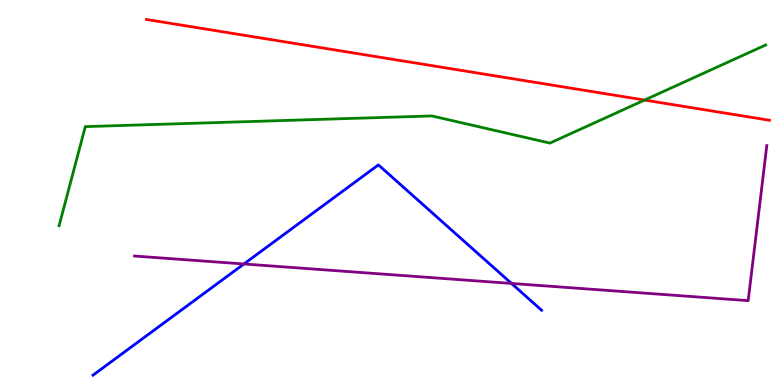[{'lines': ['blue', 'red'], 'intersections': []}, {'lines': ['green', 'red'], 'intersections': [{'x': 8.32, 'y': 7.4}]}, {'lines': ['purple', 'red'], 'intersections': []}, {'lines': ['blue', 'green'], 'intersections': []}, {'lines': ['blue', 'purple'], 'intersections': [{'x': 3.15, 'y': 3.14}, {'x': 6.6, 'y': 2.64}]}, {'lines': ['green', 'purple'], 'intersections': []}]